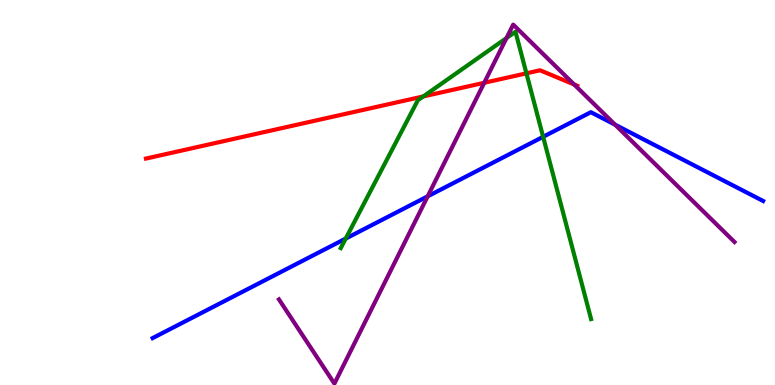[{'lines': ['blue', 'red'], 'intersections': []}, {'lines': ['green', 'red'], 'intersections': [{'x': 5.46, 'y': 7.5}, {'x': 6.79, 'y': 8.1}]}, {'lines': ['purple', 'red'], 'intersections': [{'x': 6.25, 'y': 7.85}, {'x': 7.41, 'y': 7.81}]}, {'lines': ['blue', 'green'], 'intersections': [{'x': 4.46, 'y': 3.8}, {'x': 7.01, 'y': 6.45}]}, {'lines': ['blue', 'purple'], 'intersections': [{'x': 5.52, 'y': 4.9}, {'x': 7.94, 'y': 6.76}]}, {'lines': ['green', 'purple'], 'intersections': [{'x': 6.54, 'y': 9.01}]}]